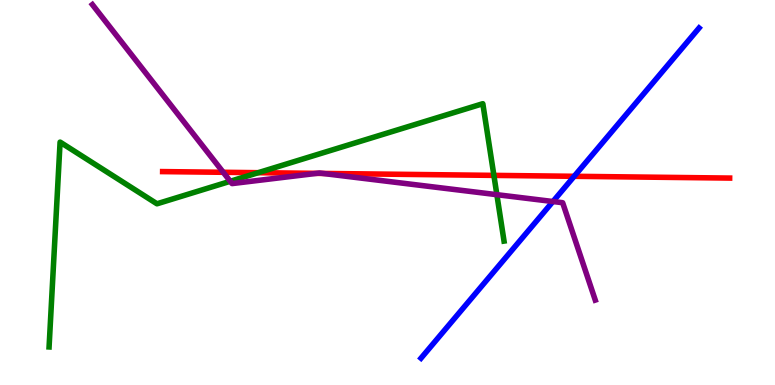[{'lines': ['blue', 'red'], 'intersections': [{'x': 7.41, 'y': 5.42}]}, {'lines': ['green', 'red'], 'intersections': [{'x': 3.33, 'y': 5.51}, {'x': 6.37, 'y': 5.44}]}, {'lines': ['purple', 'red'], 'intersections': [{'x': 2.88, 'y': 5.52}, {'x': 4.09, 'y': 5.5}, {'x': 4.16, 'y': 5.5}]}, {'lines': ['blue', 'green'], 'intersections': []}, {'lines': ['blue', 'purple'], 'intersections': [{'x': 7.13, 'y': 4.77}]}, {'lines': ['green', 'purple'], 'intersections': [{'x': 2.97, 'y': 5.29}, {'x': 6.41, 'y': 4.94}]}]